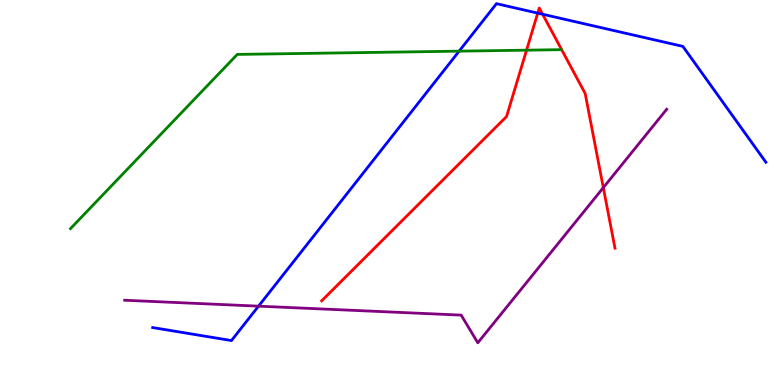[{'lines': ['blue', 'red'], 'intersections': [{'x': 6.94, 'y': 9.66}, {'x': 7.0, 'y': 9.63}]}, {'lines': ['green', 'red'], 'intersections': [{'x': 6.79, 'y': 8.7}]}, {'lines': ['purple', 'red'], 'intersections': [{'x': 7.78, 'y': 5.13}]}, {'lines': ['blue', 'green'], 'intersections': [{'x': 5.92, 'y': 8.67}]}, {'lines': ['blue', 'purple'], 'intersections': [{'x': 3.34, 'y': 2.05}]}, {'lines': ['green', 'purple'], 'intersections': []}]